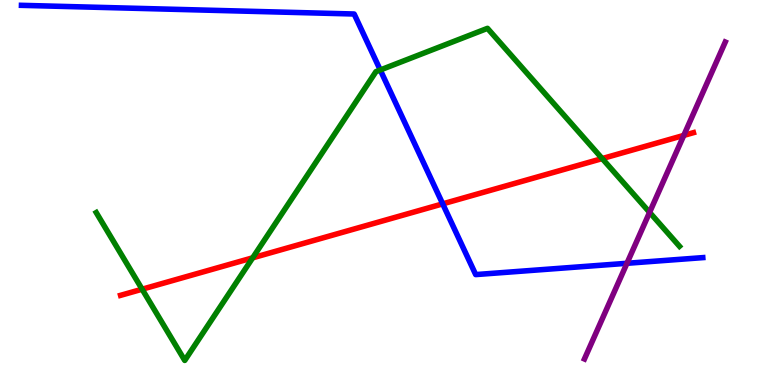[{'lines': ['blue', 'red'], 'intersections': [{'x': 5.71, 'y': 4.7}]}, {'lines': ['green', 'red'], 'intersections': [{'x': 1.83, 'y': 2.49}, {'x': 3.26, 'y': 3.3}, {'x': 7.77, 'y': 5.88}]}, {'lines': ['purple', 'red'], 'intersections': [{'x': 8.82, 'y': 6.48}]}, {'lines': ['blue', 'green'], 'intersections': [{'x': 4.91, 'y': 8.18}]}, {'lines': ['blue', 'purple'], 'intersections': [{'x': 8.09, 'y': 3.16}]}, {'lines': ['green', 'purple'], 'intersections': [{'x': 8.38, 'y': 4.48}]}]